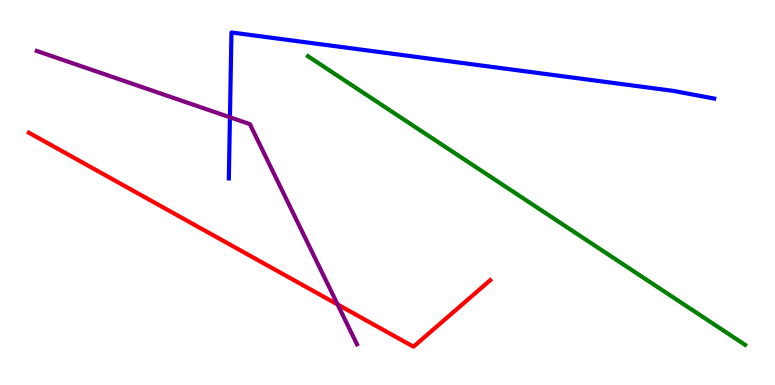[{'lines': ['blue', 'red'], 'intersections': []}, {'lines': ['green', 'red'], 'intersections': []}, {'lines': ['purple', 'red'], 'intersections': [{'x': 4.36, 'y': 2.09}]}, {'lines': ['blue', 'green'], 'intersections': []}, {'lines': ['blue', 'purple'], 'intersections': [{'x': 2.97, 'y': 6.95}]}, {'lines': ['green', 'purple'], 'intersections': []}]